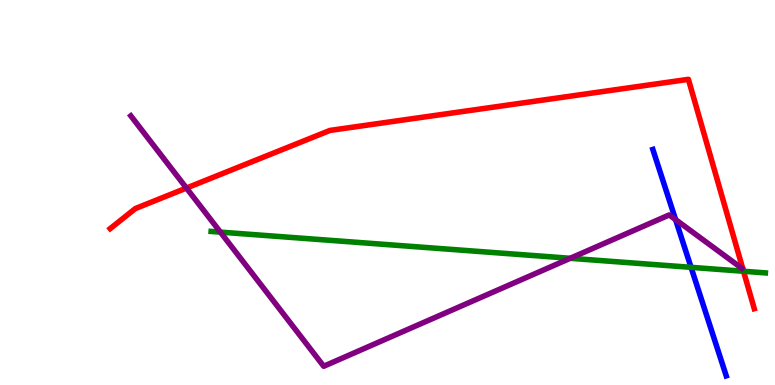[{'lines': ['blue', 'red'], 'intersections': []}, {'lines': ['green', 'red'], 'intersections': [{'x': 9.59, 'y': 2.95}]}, {'lines': ['purple', 'red'], 'intersections': [{'x': 2.41, 'y': 5.12}]}, {'lines': ['blue', 'green'], 'intersections': [{'x': 8.92, 'y': 3.06}]}, {'lines': ['blue', 'purple'], 'intersections': [{'x': 8.72, 'y': 4.3}]}, {'lines': ['green', 'purple'], 'intersections': [{'x': 2.84, 'y': 3.97}, {'x': 7.36, 'y': 3.29}]}]